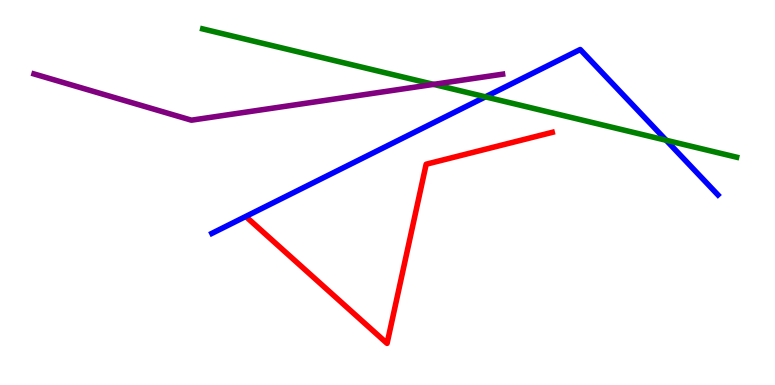[{'lines': ['blue', 'red'], 'intersections': []}, {'lines': ['green', 'red'], 'intersections': []}, {'lines': ['purple', 'red'], 'intersections': []}, {'lines': ['blue', 'green'], 'intersections': [{'x': 6.26, 'y': 7.48}, {'x': 8.6, 'y': 6.36}]}, {'lines': ['blue', 'purple'], 'intersections': []}, {'lines': ['green', 'purple'], 'intersections': [{'x': 5.59, 'y': 7.81}]}]